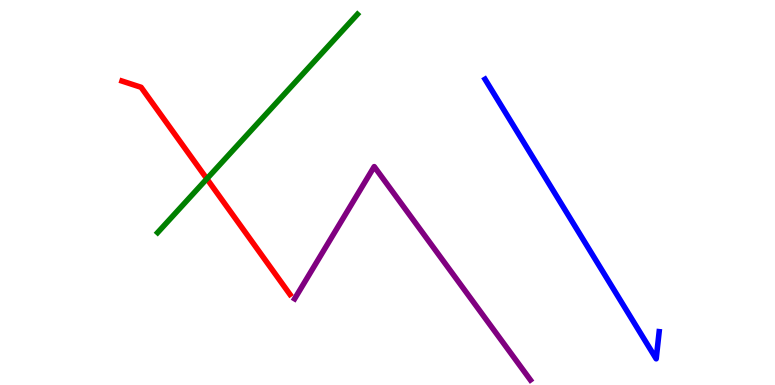[{'lines': ['blue', 'red'], 'intersections': []}, {'lines': ['green', 'red'], 'intersections': [{'x': 2.67, 'y': 5.36}]}, {'lines': ['purple', 'red'], 'intersections': []}, {'lines': ['blue', 'green'], 'intersections': []}, {'lines': ['blue', 'purple'], 'intersections': []}, {'lines': ['green', 'purple'], 'intersections': []}]